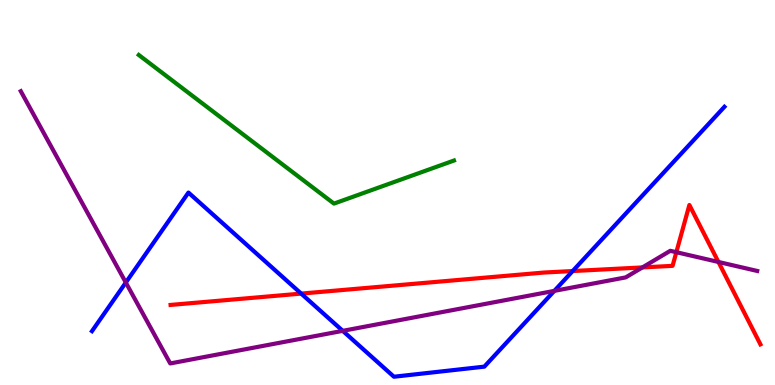[{'lines': ['blue', 'red'], 'intersections': [{'x': 3.89, 'y': 2.37}, {'x': 7.39, 'y': 2.96}]}, {'lines': ['green', 'red'], 'intersections': []}, {'lines': ['purple', 'red'], 'intersections': [{'x': 8.29, 'y': 3.05}, {'x': 8.73, 'y': 3.45}, {'x': 9.27, 'y': 3.2}]}, {'lines': ['blue', 'green'], 'intersections': []}, {'lines': ['blue', 'purple'], 'intersections': [{'x': 1.62, 'y': 2.66}, {'x': 4.42, 'y': 1.41}, {'x': 7.15, 'y': 2.44}]}, {'lines': ['green', 'purple'], 'intersections': []}]